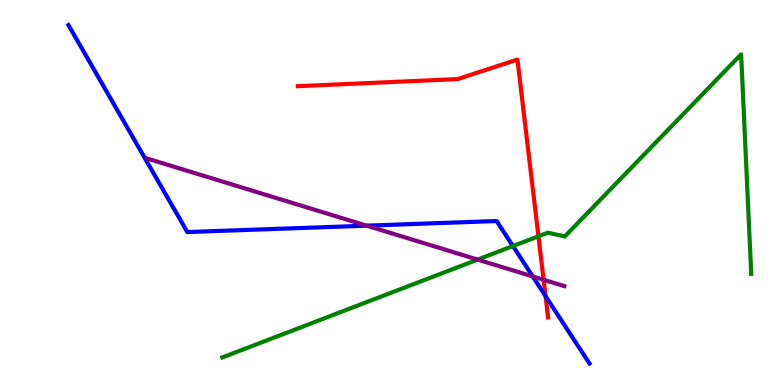[{'lines': ['blue', 'red'], 'intersections': [{'x': 7.04, 'y': 2.31}]}, {'lines': ['green', 'red'], 'intersections': [{'x': 6.95, 'y': 3.86}]}, {'lines': ['purple', 'red'], 'intersections': [{'x': 7.01, 'y': 2.73}]}, {'lines': ['blue', 'green'], 'intersections': [{'x': 6.62, 'y': 3.61}]}, {'lines': ['blue', 'purple'], 'intersections': [{'x': 4.73, 'y': 4.14}, {'x': 6.87, 'y': 2.82}]}, {'lines': ['green', 'purple'], 'intersections': [{'x': 6.16, 'y': 3.26}]}]